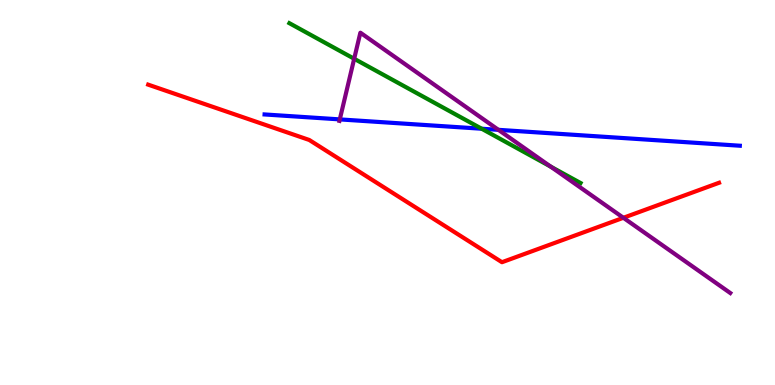[{'lines': ['blue', 'red'], 'intersections': []}, {'lines': ['green', 'red'], 'intersections': []}, {'lines': ['purple', 'red'], 'intersections': [{'x': 8.04, 'y': 4.34}]}, {'lines': ['blue', 'green'], 'intersections': [{'x': 6.22, 'y': 6.66}]}, {'lines': ['blue', 'purple'], 'intersections': [{'x': 4.38, 'y': 6.9}, {'x': 6.43, 'y': 6.63}]}, {'lines': ['green', 'purple'], 'intersections': [{'x': 4.57, 'y': 8.47}, {'x': 7.11, 'y': 5.67}]}]